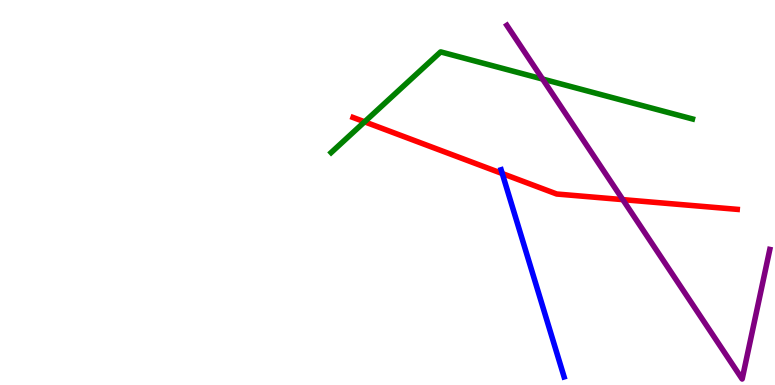[{'lines': ['blue', 'red'], 'intersections': [{'x': 6.48, 'y': 5.49}]}, {'lines': ['green', 'red'], 'intersections': [{'x': 4.7, 'y': 6.84}]}, {'lines': ['purple', 'red'], 'intersections': [{'x': 8.04, 'y': 4.81}]}, {'lines': ['blue', 'green'], 'intersections': []}, {'lines': ['blue', 'purple'], 'intersections': []}, {'lines': ['green', 'purple'], 'intersections': [{'x': 7.0, 'y': 7.95}]}]